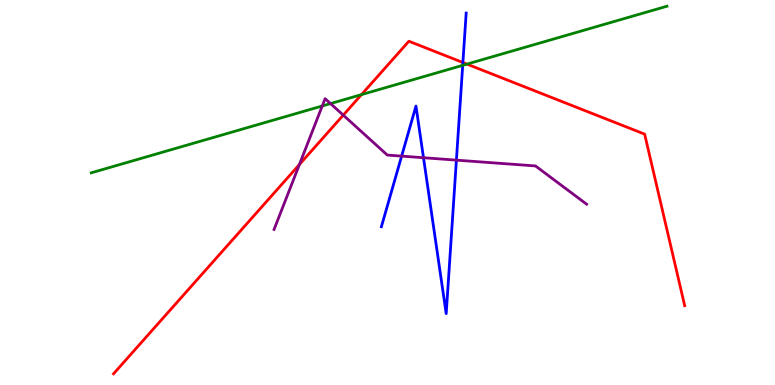[{'lines': ['blue', 'red'], 'intersections': [{'x': 5.97, 'y': 8.38}]}, {'lines': ['green', 'red'], 'intersections': [{'x': 4.66, 'y': 7.54}, {'x': 6.02, 'y': 8.33}]}, {'lines': ['purple', 'red'], 'intersections': [{'x': 3.86, 'y': 5.73}, {'x': 4.43, 'y': 7.01}]}, {'lines': ['blue', 'green'], 'intersections': [{'x': 5.97, 'y': 8.3}]}, {'lines': ['blue', 'purple'], 'intersections': [{'x': 5.18, 'y': 5.94}, {'x': 5.46, 'y': 5.9}, {'x': 5.89, 'y': 5.84}]}, {'lines': ['green', 'purple'], 'intersections': [{'x': 4.16, 'y': 7.25}, {'x': 4.26, 'y': 7.31}]}]